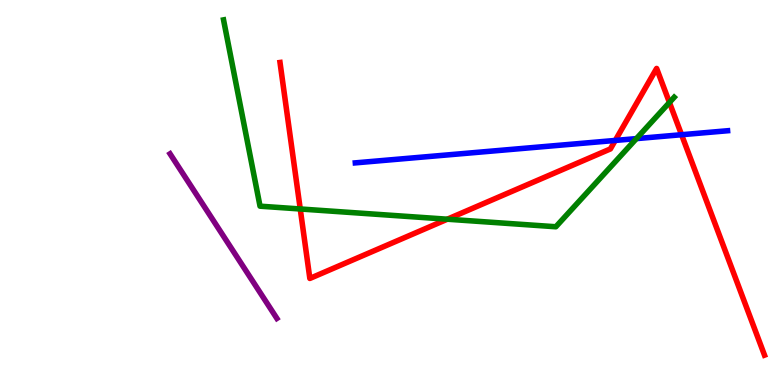[{'lines': ['blue', 'red'], 'intersections': [{'x': 7.94, 'y': 6.35}, {'x': 8.79, 'y': 6.5}]}, {'lines': ['green', 'red'], 'intersections': [{'x': 3.87, 'y': 4.57}, {'x': 5.77, 'y': 4.31}, {'x': 8.64, 'y': 7.34}]}, {'lines': ['purple', 'red'], 'intersections': []}, {'lines': ['blue', 'green'], 'intersections': [{'x': 8.21, 'y': 6.4}]}, {'lines': ['blue', 'purple'], 'intersections': []}, {'lines': ['green', 'purple'], 'intersections': []}]